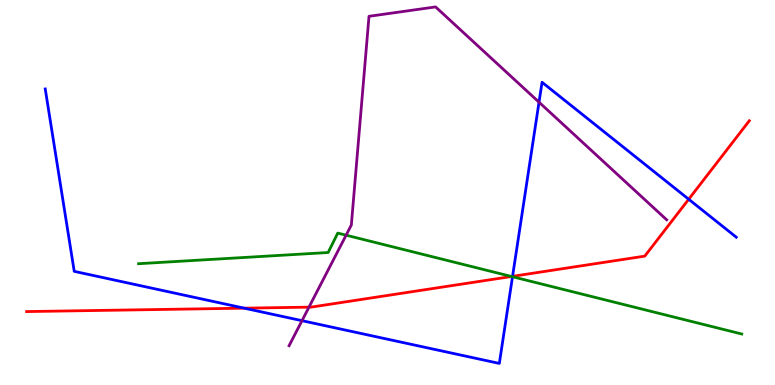[{'lines': ['blue', 'red'], 'intersections': [{'x': 3.15, 'y': 2.0}, {'x': 6.61, 'y': 2.82}, {'x': 8.89, 'y': 4.82}]}, {'lines': ['green', 'red'], 'intersections': [{'x': 6.6, 'y': 2.82}]}, {'lines': ['purple', 'red'], 'intersections': [{'x': 3.99, 'y': 2.02}]}, {'lines': ['blue', 'green'], 'intersections': [{'x': 6.61, 'y': 2.81}]}, {'lines': ['blue', 'purple'], 'intersections': [{'x': 3.9, 'y': 1.67}, {'x': 6.96, 'y': 7.35}]}, {'lines': ['green', 'purple'], 'intersections': [{'x': 4.47, 'y': 3.89}]}]